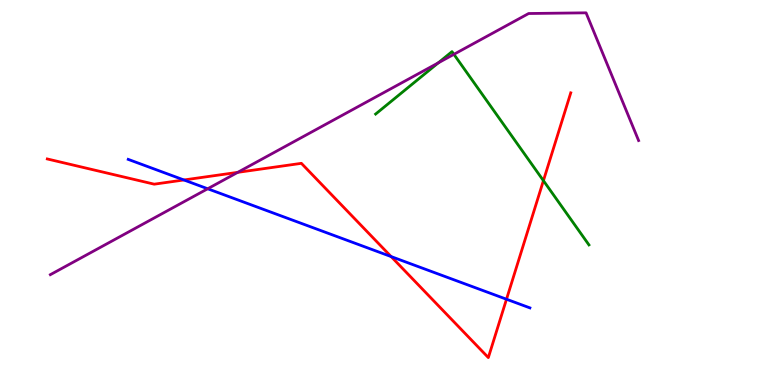[{'lines': ['blue', 'red'], 'intersections': [{'x': 2.37, 'y': 5.33}, {'x': 5.05, 'y': 3.34}, {'x': 6.54, 'y': 2.23}]}, {'lines': ['green', 'red'], 'intersections': [{'x': 7.01, 'y': 5.31}]}, {'lines': ['purple', 'red'], 'intersections': [{'x': 3.07, 'y': 5.52}]}, {'lines': ['blue', 'green'], 'intersections': []}, {'lines': ['blue', 'purple'], 'intersections': [{'x': 2.68, 'y': 5.1}]}, {'lines': ['green', 'purple'], 'intersections': [{'x': 5.66, 'y': 8.37}, {'x': 5.86, 'y': 8.59}]}]